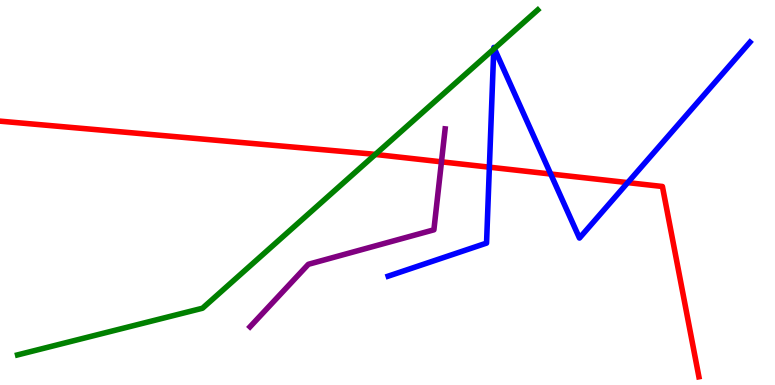[{'lines': ['blue', 'red'], 'intersections': [{'x': 6.31, 'y': 5.66}, {'x': 7.11, 'y': 5.48}, {'x': 8.1, 'y': 5.26}]}, {'lines': ['green', 'red'], 'intersections': [{'x': 4.84, 'y': 5.99}]}, {'lines': ['purple', 'red'], 'intersections': [{'x': 5.7, 'y': 5.8}]}, {'lines': ['blue', 'green'], 'intersections': [{'x': 6.37, 'y': 8.73}, {'x': 6.38, 'y': 8.74}]}, {'lines': ['blue', 'purple'], 'intersections': []}, {'lines': ['green', 'purple'], 'intersections': []}]